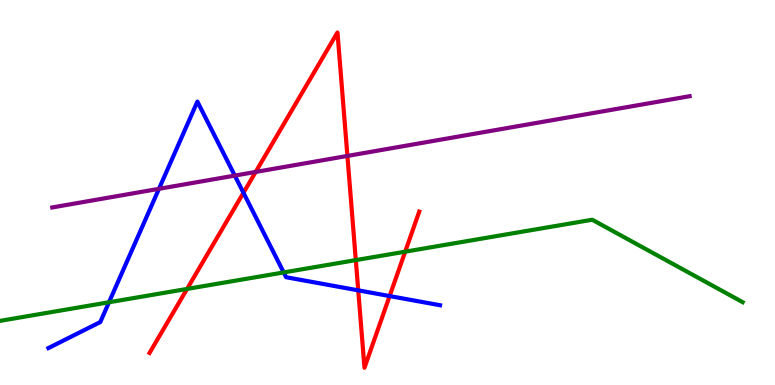[{'lines': ['blue', 'red'], 'intersections': [{'x': 3.14, 'y': 4.99}, {'x': 4.62, 'y': 2.46}, {'x': 5.03, 'y': 2.31}]}, {'lines': ['green', 'red'], 'intersections': [{'x': 2.41, 'y': 2.5}, {'x': 4.59, 'y': 3.24}, {'x': 5.23, 'y': 3.46}]}, {'lines': ['purple', 'red'], 'intersections': [{'x': 3.3, 'y': 5.53}, {'x': 4.48, 'y': 5.95}]}, {'lines': ['blue', 'green'], 'intersections': [{'x': 1.41, 'y': 2.15}, {'x': 3.66, 'y': 2.92}]}, {'lines': ['blue', 'purple'], 'intersections': [{'x': 2.05, 'y': 5.1}, {'x': 3.03, 'y': 5.44}]}, {'lines': ['green', 'purple'], 'intersections': []}]